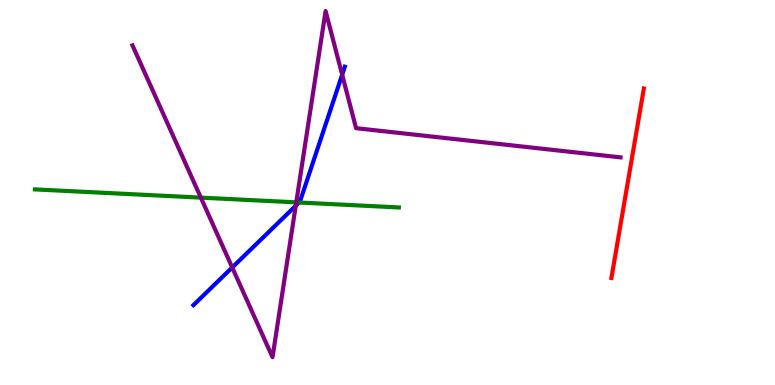[{'lines': ['blue', 'red'], 'intersections': []}, {'lines': ['green', 'red'], 'intersections': []}, {'lines': ['purple', 'red'], 'intersections': []}, {'lines': ['blue', 'green'], 'intersections': [{'x': 3.86, 'y': 4.74}]}, {'lines': ['blue', 'purple'], 'intersections': [{'x': 3.0, 'y': 3.05}, {'x': 3.82, 'y': 4.66}, {'x': 4.42, 'y': 8.06}]}, {'lines': ['green', 'purple'], 'intersections': [{'x': 2.59, 'y': 4.87}, {'x': 3.82, 'y': 4.74}]}]